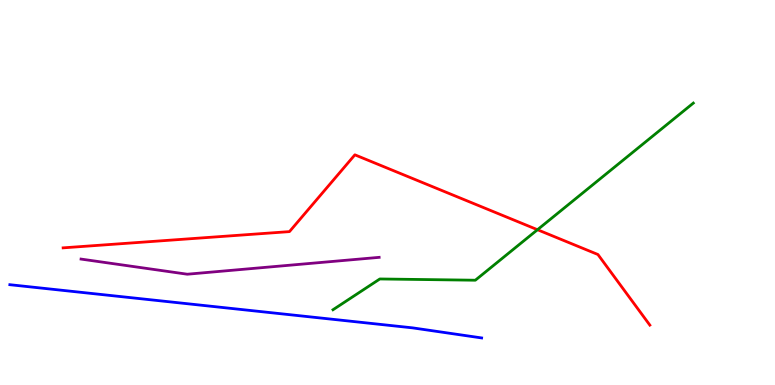[{'lines': ['blue', 'red'], 'intersections': []}, {'lines': ['green', 'red'], 'intersections': [{'x': 6.94, 'y': 4.03}]}, {'lines': ['purple', 'red'], 'intersections': []}, {'lines': ['blue', 'green'], 'intersections': []}, {'lines': ['blue', 'purple'], 'intersections': []}, {'lines': ['green', 'purple'], 'intersections': []}]